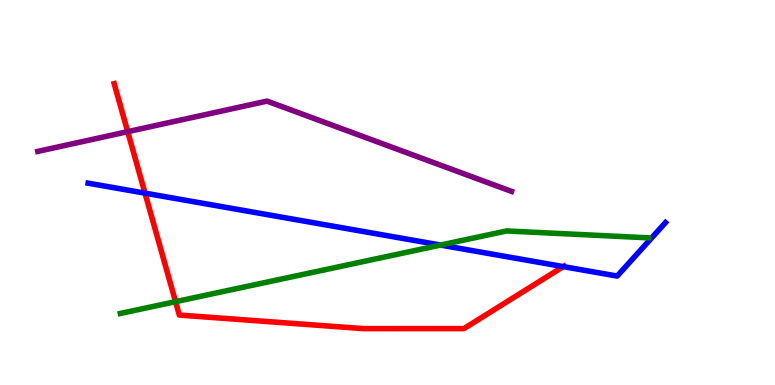[{'lines': ['blue', 'red'], 'intersections': [{'x': 1.87, 'y': 4.98}, {'x': 7.27, 'y': 3.08}]}, {'lines': ['green', 'red'], 'intersections': [{'x': 2.27, 'y': 2.16}]}, {'lines': ['purple', 'red'], 'intersections': [{'x': 1.65, 'y': 6.58}]}, {'lines': ['blue', 'green'], 'intersections': [{'x': 5.68, 'y': 3.63}]}, {'lines': ['blue', 'purple'], 'intersections': []}, {'lines': ['green', 'purple'], 'intersections': []}]